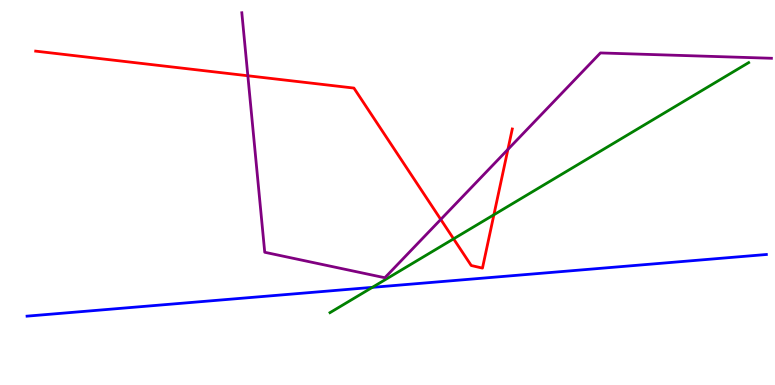[{'lines': ['blue', 'red'], 'intersections': []}, {'lines': ['green', 'red'], 'intersections': [{'x': 5.85, 'y': 3.8}, {'x': 6.37, 'y': 4.42}]}, {'lines': ['purple', 'red'], 'intersections': [{'x': 3.2, 'y': 8.03}, {'x': 5.69, 'y': 4.3}, {'x': 6.55, 'y': 6.12}]}, {'lines': ['blue', 'green'], 'intersections': [{'x': 4.8, 'y': 2.54}]}, {'lines': ['blue', 'purple'], 'intersections': []}, {'lines': ['green', 'purple'], 'intersections': []}]